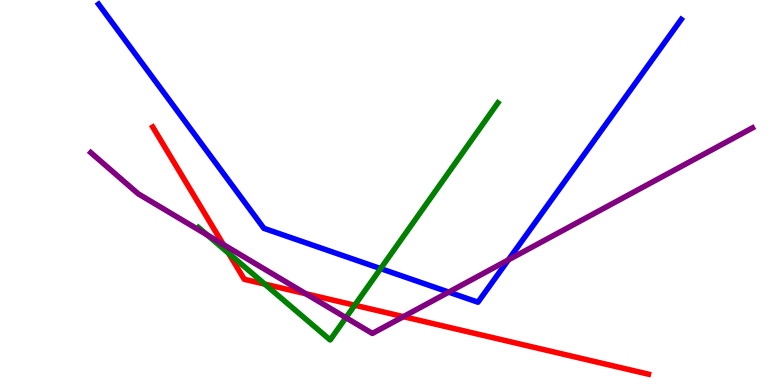[{'lines': ['blue', 'red'], 'intersections': []}, {'lines': ['green', 'red'], 'intersections': [{'x': 2.95, 'y': 3.42}, {'x': 3.42, 'y': 2.62}, {'x': 4.58, 'y': 2.07}]}, {'lines': ['purple', 'red'], 'intersections': [{'x': 2.88, 'y': 3.65}, {'x': 3.95, 'y': 2.37}, {'x': 5.21, 'y': 1.78}]}, {'lines': ['blue', 'green'], 'intersections': [{'x': 4.91, 'y': 3.02}]}, {'lines': ['blue', 'purple'], 'intersections': [{'x': 5.79, 'y': 2.41}, {'x': 6.56, 'y': 3.25}]}, {'lines': ['green', 'purple'], 'intersections': [{'x': 2.67, 'y': 3.9}, {'x': 4.46, 'y': 1.75}]}]